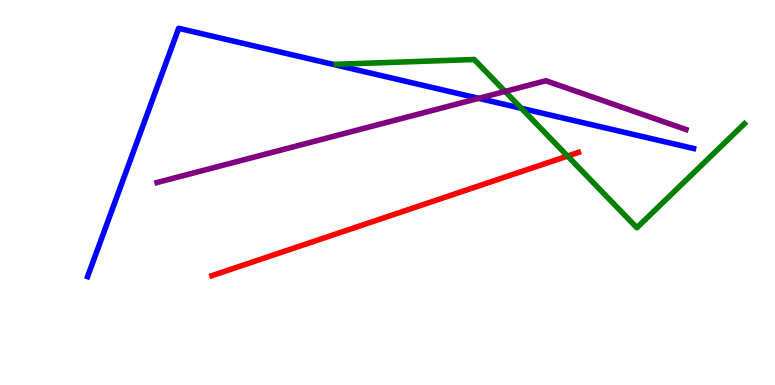[{'lines': ['blue', 'red'], 'intersections': []}, {'lines': ['green', 'red'], 'intersections': [{'x': 7.32, 'y': 5.95}]}, {'lines': ['purple', 'red'], 'intersections': []}, {'lines': ['blue', 'green'], 'intersections': [{'x': 6.73, 'y': 7.19}]}, {'lines': ['blue', 'purple'], 'intersections': [{'x': 6.18, 'y': 7.45}]}, {'lines': ['green', 'purple'], 'intersections': [{'x': 6.52, 'y': 7.63}]}]